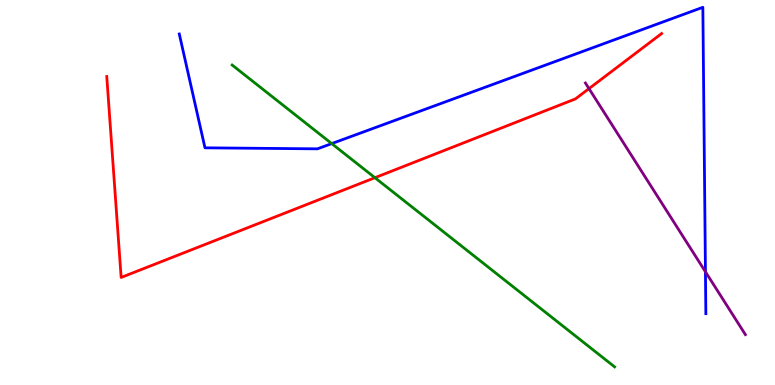[{'lines': ['blue', 'red'], 'intersections': []}, {'lines': ['green', 'red'], 'intersections': [{'x': 4.84, 'y': 5.38}]}, {'lines': ['purple', 'red'], 'intersections': [{'x': 7.6, 'y': 7.7}]}, {'lines': ['blue', 'green'], 'intersections': [{'x': 4.28, 'y': 6.27}]}, {'lines': ['blue', 'purple'], 'intersections': [{'x': 9.1, 'y': 2.94}]}, {'lines': ['green', 'purple'], 'intersections': []}]